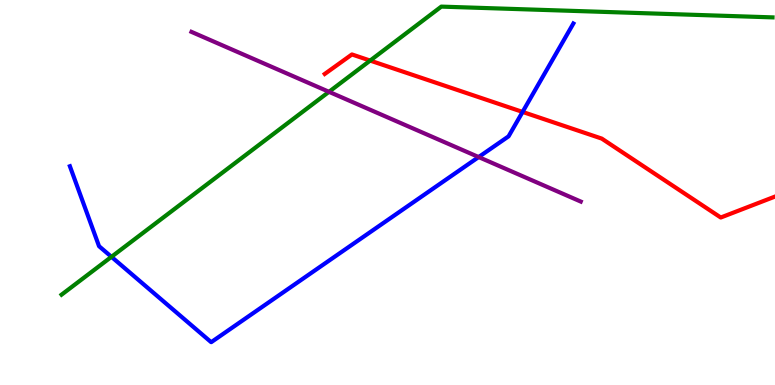[{'lines': ['blue', 'red'], 'intersections': [{'x': 6.74, 'y': 7.09}]}, {'lines': ['green', 'red'], 'intersections': [{'x': 4.78, 'y': 8.43}]}, {'lines': ['purple', 'red'], 'intersections': []}, {'lines': ['blue', 'green'], 'intersections': [{'x': 1.44, 'y': 3.33}]}, {'lines': ['blue', 'purple'], 'intersections': [{'x': 6.18, 'y': 5.92}]}, {'lines': ['green', 'purple'], 'intersections': [{'x': 4.24, 'y': 7.62}]}]